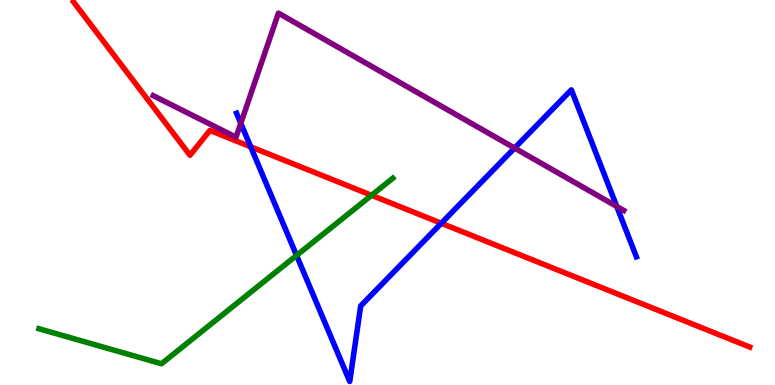[{'lines': ['blue', 'red'], 'intersections': [{'x': 3.23, 'y': 6.19}, {'x': 5.69, 'y': 4.2}]}, {'lines': ['green', 'red'], 'intersections': [{'x': 4.79, 'y': 4.93}]}, {'lines': ['purple', 'red'], 'intersections': []}, {'lines': ['blue', 'green'], 'intersections': [{'x': 3.83, 'y': 3.37}]}, {'lines': ['blue', 'purple'], 'intersections': [{'x': 3.11, 'y': 6.8}, {'x': 6.64, 'y': 6.15}, {'x': 7.96, 'y': 4.64}]}, {'lines': ['green', 'purple'], 'intersections': []}]